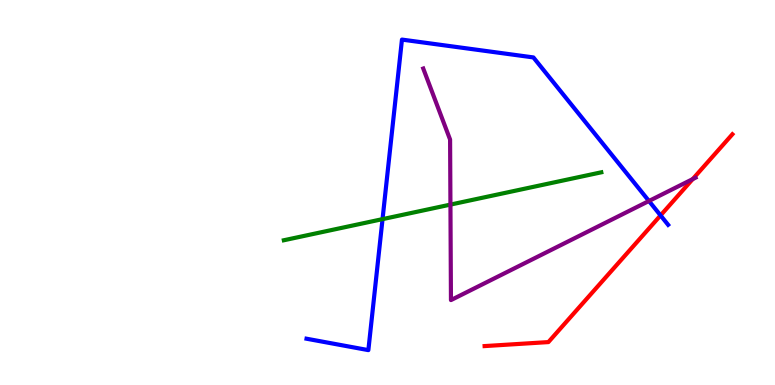[{'lines': ['blue', 'red'], 'intersections': [{'x': 8.52, 'y': 4.4}]}, {'lines': ['green', 'red'], 'intersections': []}, {'lines': ['purple', 'red'], 'intersections': [{'x': 8.94, 'y': 5.35}]}, {'lines': ['blue', 'green'], 'intersections': [{'x': 4.94, 'y': 4.31}]}, {'lines': ['blue', 'purple'], 'intersections': [{'x': 8.37, 'y': 4.78}]}, {'lines': ['green', 'purple'], 'intersections': [{'x': 5.81, 'y': 4.69}]}]